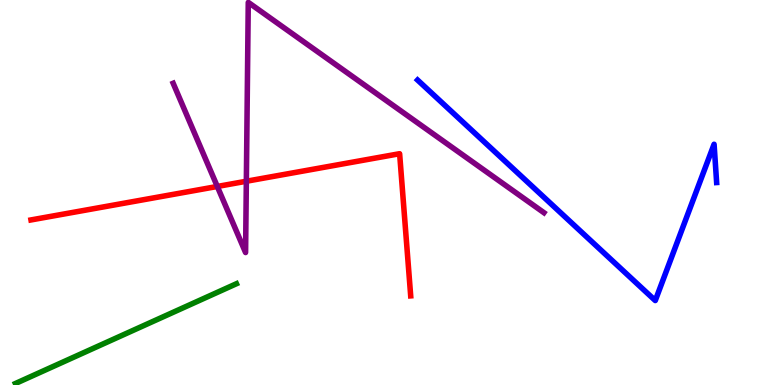[{'lines': ['blue', 'red'], 'intersections': []}, {'lines': ['green', 'red'], 'intersections': []}, {'lines': ['purple', 'red'], 'intersections': [{'x': 2.8, 'y': 5.16}, {'x': 3.18, 'y': 5.29}]}, {'lines': ['blue', 'green'], 'intersections': []}, {'lines': ['blue', 'purple'], 'intersections': []}, {'lines': ['green', 'purple'], 'intersections': []}]